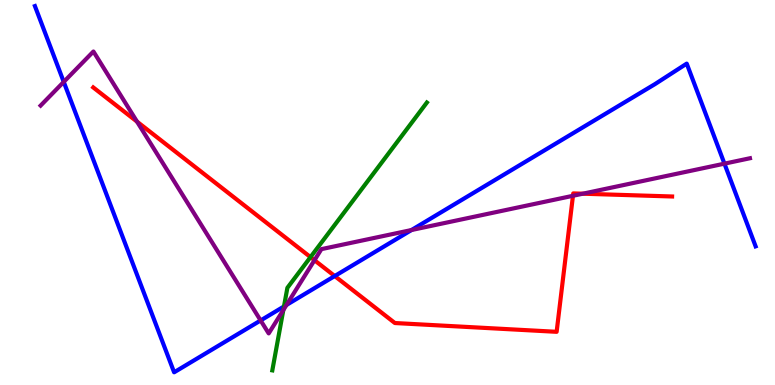[{'lines': ['blue', 'red'], 'intersections': [{'x': 4.32, 'y': 2.83}]}, {'lines': ['green', 'red'], 'intersections': [{'x': 4.01, 'y': 3.32}]}, {'lines': ['purple', 'red'], 'intersections': [{'x': 1.77, 'y': 6.84}, {'x': 4.06, 'y': 3.24}, {'x': 7.39, 'y': 4.91}, {'x': 7.52, 'y': 4.97}]}, {'lines': ['blue', 'green'], 'intersections': [{'x': 3.66, 'y': 2.04}]}, {'lines': ['blue', 'purple'], 'intersections': [{'x': 0.822, 'y': 7.87}, {'x': 3.36, 'y': 1.68}, {'x': 3.7, 'y': 2.08}, {'x': 5.31, 'y': 4.03}, {'x': 9.35, 'y': 5.75}]}, {'lines': ['green', 'purple'], 'intersections': [{'x': 3.66, 'y': 1.95}]}]